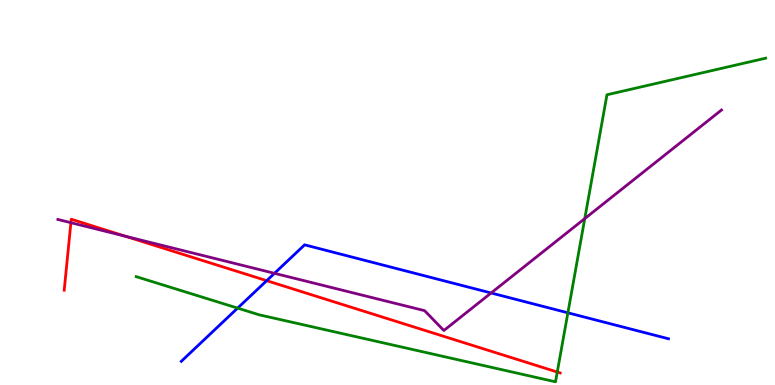[{'lines': ['blue', 'red'], 'intersections': [{'x': 3.44, 'y': 2.71}]}, {'lines': ['green', 'red'], 'intersections': [{'x': 7.19, 'y': 0.337}]}, {'lines': ['purple', 'red'], 'intersections': [{'x': 0.915, 'y': 4.22}, {'x': 1.62, 'y': 3.87}]}, {'lines': ['blue', 'green'], 'intersections': [{'x': 3.07, 'y': 2.0}, {'x': 7.33, 'y': 1.88}]}, {'lines': ['blue', 'purple'], 'intersections': [{'x': 3.54, 'y': 2.9}, {'x': 6.34, 'y': 2.39}]}, {'lines': ['green', 'purple'], 'intersections': [{'x': 7.55, 'y': 4.32}]}]